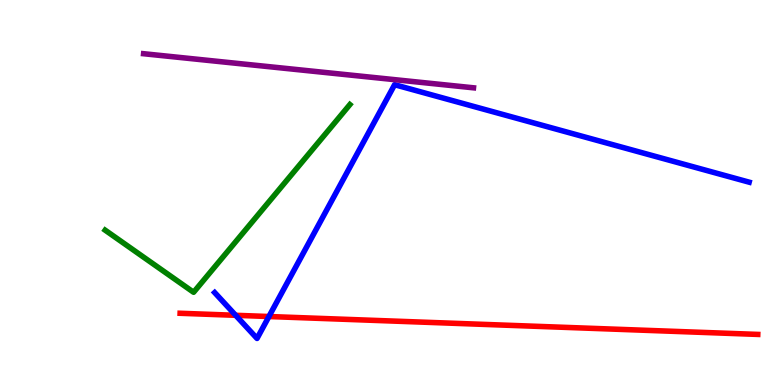[{'lines': ['blue', 'red'], 'intersections': [{'x': 3.04, 'y': 1.81}, {'x': 3.47, 'y': 1.78}]}, {'lines': ['green', 'red'], 'intersections': []}, {'lines': ['purple', 'red'], 'intersections': []}, {'lines': ['blue', 'green'], 'intersections': []}, {'lines': ['blue', 'purple'], 'intersections': []}, {'lines': ['green', 'purple'], 'intersections': []}]